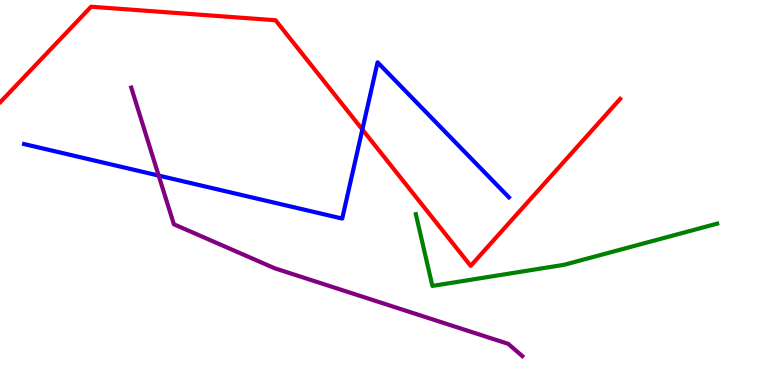[{'lines': ['blue', 'red'], 'intersections': [{'x': 4.68, 'y': 6.64}]}, {'lines': ['green', 'red'], 'intersections': []}, {'lines': ['purple', 'red'], 'intersections': []}, {'lines': ['blue', 'green'], 'intersections': []}, {'lines': ['blue', 'purple'], 'intersections': [{'x': 2.05, 'y': 5.44}]}, {'lines': ['green', 'purple'], 'intersections': []}]